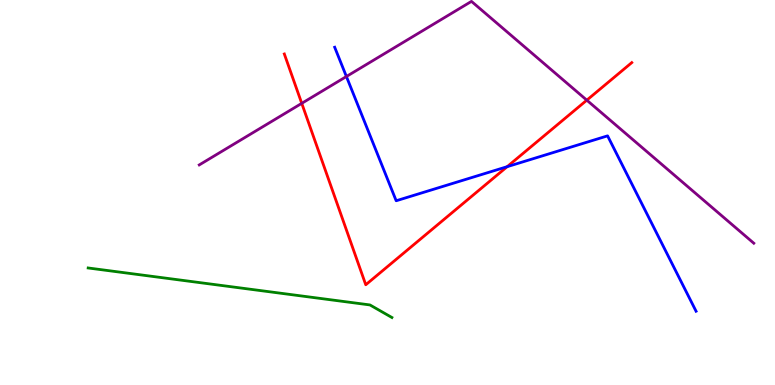[{'lines': ['blue', 'red'], 'intersections': [{'x': 6.54, 'y': 5.67}]}, {'lines': ['green', 'red'], 'intersections': []}, {'lines': ['purple', 'red'], 'intersections': [{'x': 3.89, 'y': 7.32}, {'x': 7.57, 'y': 7.4}]}, {'lines': ['blue', 'green'], 'intersections': []}, {'lines': ['blue', 'purple'], 'intersections': [{'x': 4.47, 'y': 8.01}]}, {'lines': ['green', 'purple'], 'intersections': []}]